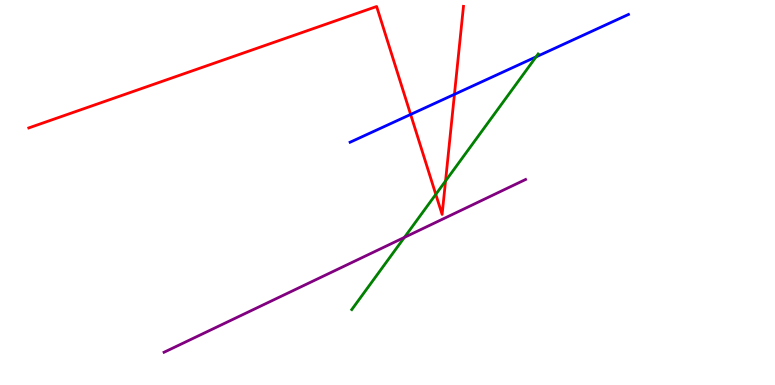[{'lines': ['blue', 'red'], 'intersections': [{'x': 5.3, 'y': 7.03}, {'x': 5.86, 'y': 7.55}]}, {'lines': ['green', 'red'], 'intersections': [{'x': 5.62, 'y': 4.95}, {'x': 5.75, 'y': 5.3}]}, {'lines': ['purple', 'red'], 'intersections': []}, {'lines': ['blue', 'green'], 'intersections': [{'x': 6.92, 'y': 8.52}]}, {'lines': ['blue', 'purple'], 'intersections': []}, {'lines': ['green', 'purple'], 'intersections': [{'x': 5.22, 'y': 3.83}]}]